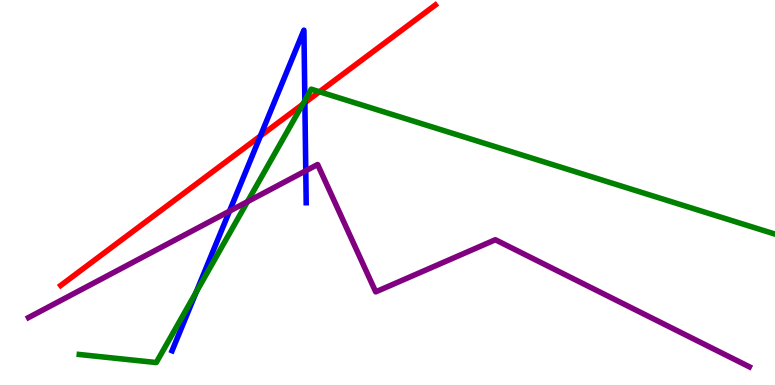[{'lines': ['blue', 'red'], 'intersections': [{'x': 3.36, 'y': 6.47}, {'x': 3.93, 'y': 7.33}]}, {'lines': ['green', 'red'], 'intersections': [{'x': 3.9, 'y': 7.29}, {'x': 4.12, 'y': 7.62}]}, {'lines': ['purple', 'red'], 'intersections': []}, {'lines': ['blue', 'green'], 'intersections': [{'x': 2.53, 'y': 2.41}, {'x': 3.93, 'y': 7.39}]}, {'lines': ['blue', 'purple'], 'intersections': [{'x': 2.96, 'y': 4.52}, {'x': 3.95, 'y': 5.56}]}, {'lines': ['green', 'purple'], 'intersections': [{'x': 3.19, 'y': 4.76}]}]